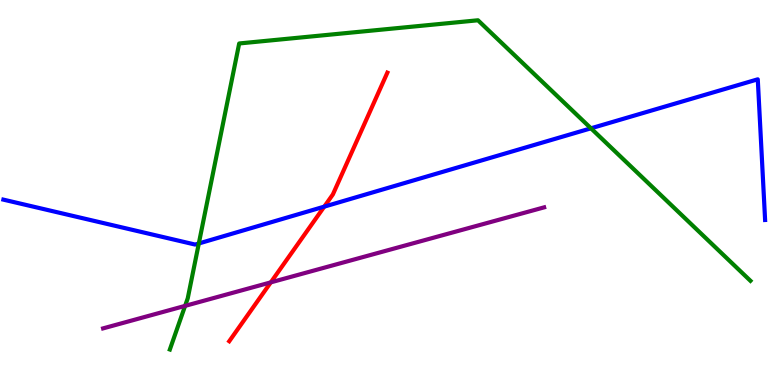[{'lines': ['blue', 'red'], 'intersections': [{'x': 4.18, 'y': 4.63}]}, {'lines': ['green', 'red'], 'intersections': []}, {'lines': ['purple', 'red'], 'intersections': [{'x': 3.49, 'y': 2.67}]}, {'lines': ['blue', 'green'], 'intersections': [{'x': 2.57, 'y': 3.68}, {'x': 7.63, 'y': 6.67}]}, {'lines': ['blue', 'purple'], 'intersections': []}, {'lines': ['green', 'purple'], 'intersections': [{'x': 2.39, 'y': 2.06}]}]